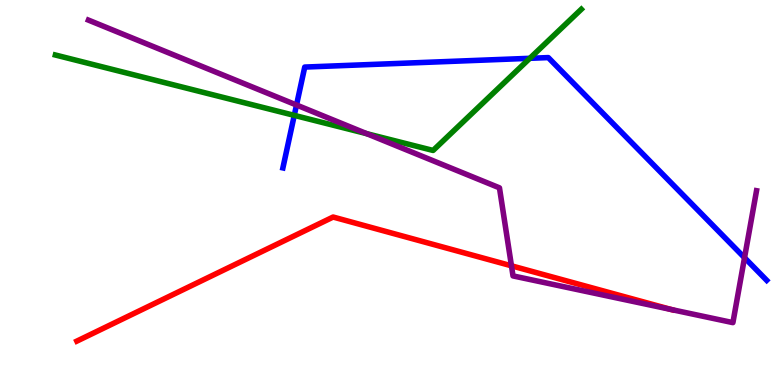[{'lines': ['blue', 'red'], 'intersections': []}, {'lines': ['green', 'red'], 'intersections': []}, {'lines': ['purple', 'red'], 'intersections': [{'x': 6.6, 'y': 3.1}, {'x': 8.67, 'y': 1.96}]}, {'lines': ['blue', 'green'], 'intersections': [{'x': 3.8, 'y': 7.0}, {'x': 6.84, 'y': 8.49}]}, {'lines': ['blue', 'purple'], 'intersections': [{'x': 3.83, 'y': 7.27}, {'x': 9.61, 'y': 3.31}]}, {'lines': ['green', 'purple'], 'intersections': [{'x': 4.73, 'y': 6.53}]}]